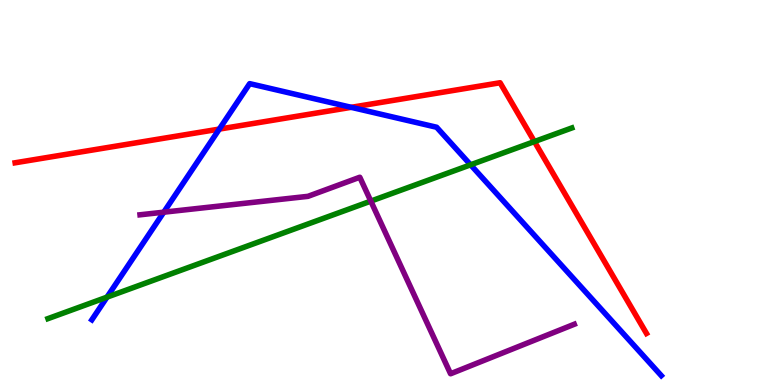[{'lines': ['blue', 'red'], 'intersections': [{'x': 2.83, 'y': 6.65}, {'x': 4.53, 'y': 7.21}]}, {'lines': ['green', 'red'], 'intersections': [{'x': 6.9, 'y': 6.32}]}, {'lines': ['purple', 'red'], 'intersections': []}, {'lines': ['blue', 'green'], 'intersections': [{'x': 1.38, 'y': 2.28}, {'x': 6.07, 'y': 5.72}]}, {'lines': ['blue', 'purple'], 'intersections': [{'x': 2.11, 'y': 4.49}]}, {'lines': ['green', 'purple'], 'intersections': [{'x': 4.78, 'y': 4.78}]}]